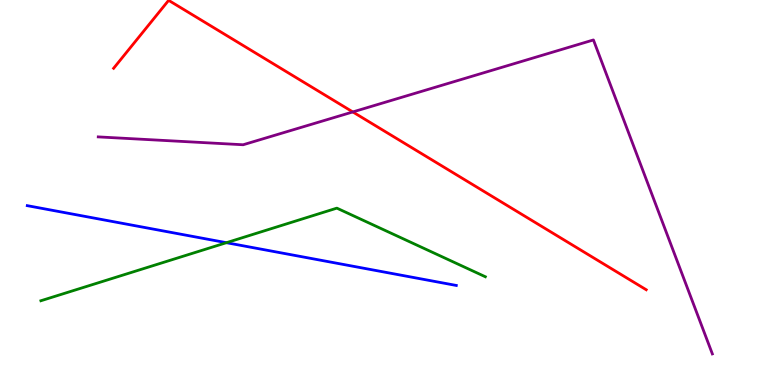[{'lines': ['blue', 'red'], 'intersections': []}, {'lines': ['green', 'red'], 'intersections': []}, {'lines': ['purple', 'red'], 'intersections': [{'x': 4.55, 'y': 7.09}]}, {'lines': ['blue', 'green'], 'intersections': [{'x': 2.92, 'y': 3.7}]}, {'lines': ['blue', 'purple'], 'intersections': []}, {'lines': ['green', 'purple'], 'intersections': []}]